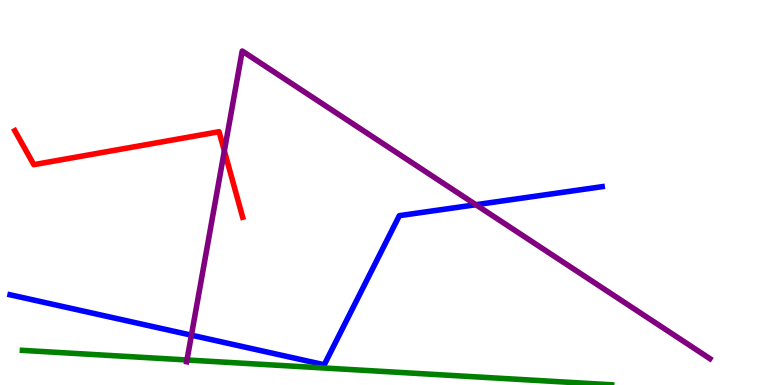[{'lines': ['blue', 'red'], 'intersections': []}, {'lines': ['green', 'red'], 'intersections': []}, {'lines': ['purple', 'red'], 'intersections': [{'x': 2.89, 'y': 6.08}]}, {'lines': ['blue', 'green'], 'intersections': []}, {'lines': ['blue', 'purple'], 'intersections': [{'x': 2.47, 'y': 1.29}, {'x': 6.14, 'y': 4.68}]}, {'lines': ['green', 'purple'], 'intersections': [{'x': 2.41, 'y': 0.65}]}]